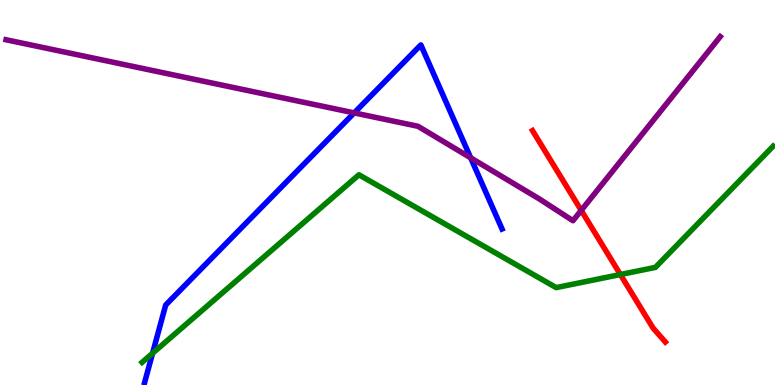[{'lines': ['blue', 'red'], 'intersections': []}, {'lines': ['green', 'red'], 'intersections': [{'x': 8.0, 'y': 2.87}]}, {'lines': ['purple', 'red'], 'intersections': [{'x': 7.5, 'y': 4.54}]}, {'lines': ['blue', 'green'], 'intersections': [{'x': 1.97, 'y': 0.824}]}, {'lines': ['blue', 'purple'], 'intersections': [{'x': 4.57, 'y': 7.07}, {'x': 6.07, 'y': 5.9}]}, {'lines': ['green', 'purple'], 'intersections': []}]